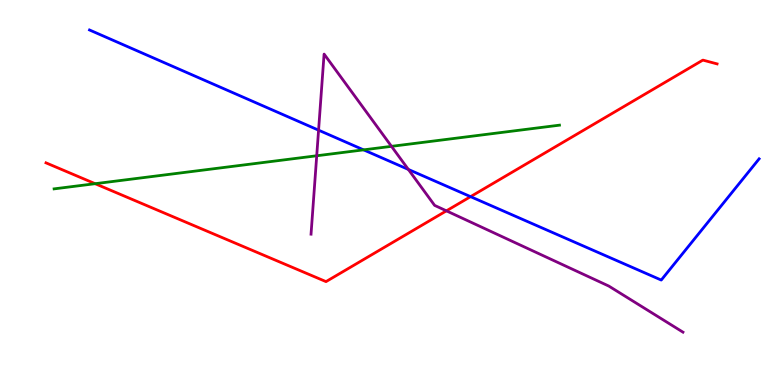[{'lines': ['blue', 'red'], 'intersections': [{'x': 6.07, 'y': 4.89}]}, {'lines': ['green', 'red'], 'intersections': [{'x': 1.23, 'y': 5.23}]}, {'lines': ['purple', 'red'], 'intersections': [{'x': 5.76, 'y': 4.52}]}, {'lines': ['blue', 'green'], 'intersections': [{'x': 4.69, 'y': 6.11}]}, {'lines': ['blue', 'purple'], 'intersections': [{'x': 4.11, 'y': 6.62}, {'x': 5.27, 'y': 5.6}]}, {'lines': ['green', 'purple'], 'intersections': [{'x': 4.09, 'y': 5.95}, {'x': 5.05, 'y': 6.2}]}]